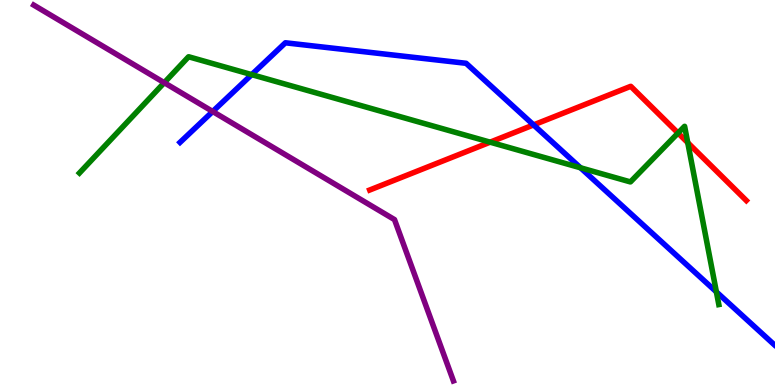[{'lines': ['blue', 'red'], 'intersections': [{'x': 6.88, 'y': 6.76}]}, {'lines': ['green', 'red'], 'intersections': [{'x': 6.32, 'y': 6.31}, {'x': 8.75, 'y': 6.54}, {'x': 8.87, 'y': 6.29}]}, {'lines': ['purple', 'red'], 'intersections': []}, {'lines': ['blue', 'green'], 'intersections': [{'x': 3.25, 'y': 8.06}, {'x': 7.49, 'y': 5.64}, {'x': 9.24, 'y': 2.42}]}, {'lines': ['blue', 'purple'], 'intersections': [{'x': 2.74, 'y': 7.1}]}, {'lines': ['green', 'purple'], 'intersections': [{'x': 2.12, 'y': 7.85}]}]